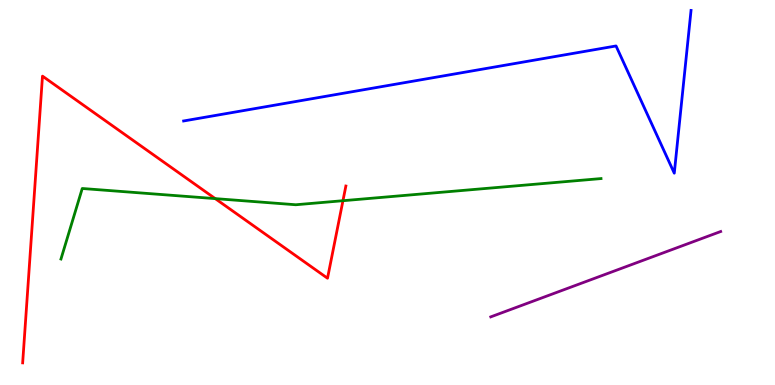[{'lines': ['blue', 'red'], 'intersections': []}, {'lines': ['green', 'red'], 'intersections': [{'x': 2.78, 'y': 4.84}, {'x': 4.43, 'y': 4.79}]}, {'lines': ['purple', 'red'], 'intersections': []}, {'lines': ['blue', 'green'], 'intersections': []}, {'lines': ['blue', 'purple'], 'intersections': []}, {'lines': ['green', 'purple'], 'intersections': []}]